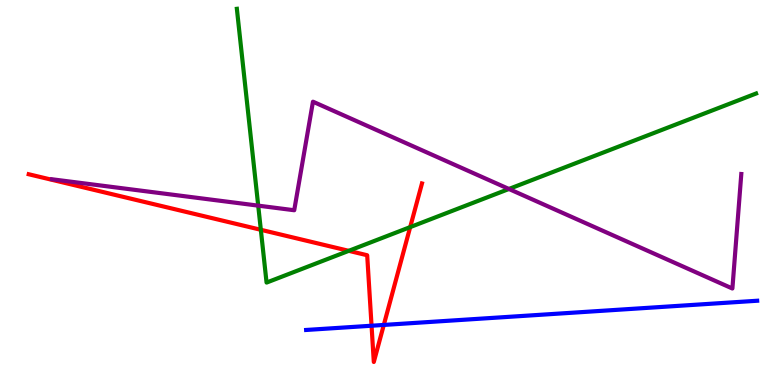[{'lines': ['blue', 'red'], 'intersections': [{'x': 4.79, 'y': 1.54}, {'x': 4.95, 'y': 1.56}]}, {'lines': ['green', 'red'], 'intersections': [{'x': 3.37, 'y': 4.03}, {'x': 4.5, 'y': 3.48}, {'x': 5.29, 'y': 4.1}]}, {'lines': ['purple', 'red'], 'intersections': []}, {'lines': ['blue', 'green'], 'intersections': []}, {'lines': ['blue', 'purple'], 'intersections': []}, {'lines': ['green', 'purple'], 'intersections': [{'x': 3.33, 'y': 4.66}, {'x': 6.57, 'y': 5.09}]}]